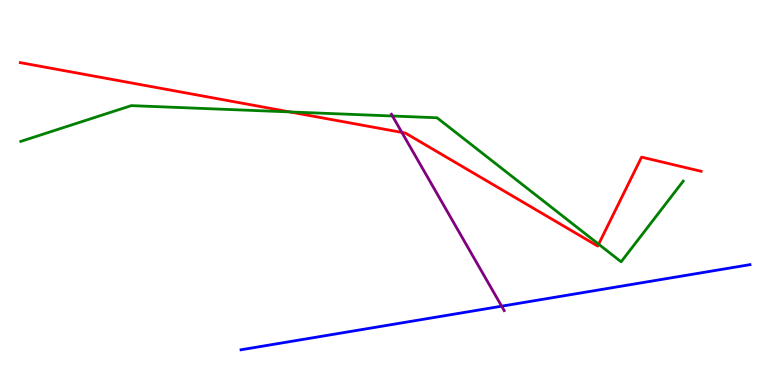[{'lines': ['blue', 'red'], 'intersections': []}, {'lines': ['green', 'red'], 'intersections': [{'x': 3.74, 'y': 7.09}, {'x': 7.72, 'y': 3.66}]}, {'lines': ['purple', 'red'], 'intersections': [{'x': 5.19, 'y': 6.56}]}, {'lines': ['blue', 'green'], 'intersections': []}, {'lines': ['blue', 'purple'], 'intersections': [{'x': 6.47, 'y': 2.05}]}, {'lines': ['green', 'purple'], 'intersections': [{'x': 5.06, 'y': 6.99}]}]